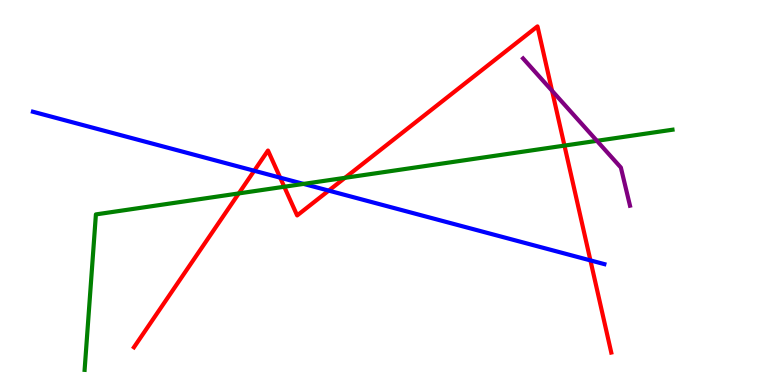[{'lines': ['blue', 'red'], 'intersections': [{'x': 3.28, 'y': 5.56}, {'x': 3.62, 'y': 5.39}, {'x': 4.24, 'y': 5.05}, {'x': 7.62, 'y': 3.24}]}, {'lines': ['green', 'red'], 'intersections': [{'x': 3.08, 'y': 4.98}, {'x': 3.67, 'y': 5.15}, {'x': 4.45, 'y': 5.38}, {'x': 7.28, 'y': 6.22}]}, {'lines': ['purple', 'red'], 'intersections': [{'x': 7.12, 'y': 7.64}]}, {'lines': ['blue', 'green'], 'intersections': [{'x': 3.92, 'y': 5.22}]}, {'lines': ['blue', 'purple'], 'intersections': []}, {'lines': ['green', 'purple'], 'intersections': [{'x': 7.7, 'y': 6.34}]}]